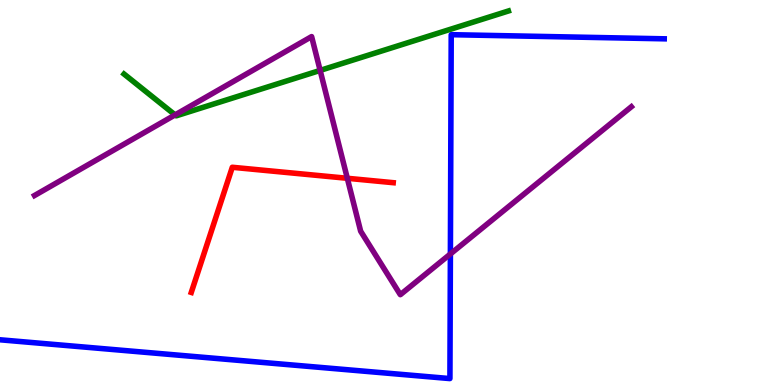[{'lines': ['blue', 'red'], 'intersections': []}, {'lines': ['green', 'red'], 'intersections': []}, {'lines': ['purple', 'red'], 'intersections': [{'x': 4.48, 'y': 5.37}]}, {'lines': ['blue', 'green'], 'intersections': []}, {'lines': ['blue', 'purple'], 'intersections': [{'x': 5.81, 'y': 3.4}]}, {'lines': ['green', 'purple'], 'intersections': [{'x': 2.26, 'y': 7.02}, {'x': 4.13, 'y': 8.17}]}]